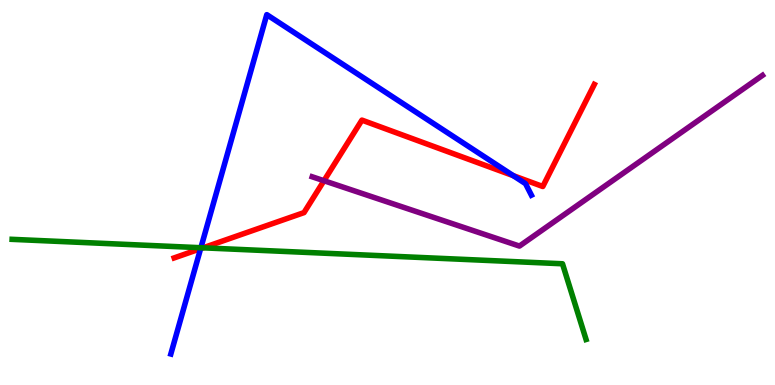[{'lines': ['blue', 'red'], 'intersections': [{'x': 2.59, 'y': 3.54}, {'x': 6.62, 'y': 5.44}]}, {'lines': ['green', 'red'], 'intersections': [{'x': 2.62, 'y': 3.56}]}, {'lines': ['purple', 'red'], 'intersections': [{'x': 4.18, 'y': 5.31}]}, {'lines': ['blue', 'green'], 'intersections': [{'x': 2.59, 'y': 3.57}]}, {'lines': ['blue', 'purple'], 'intersections': []}, {'lines': ['green', 'purple'], 'intersections': []}]